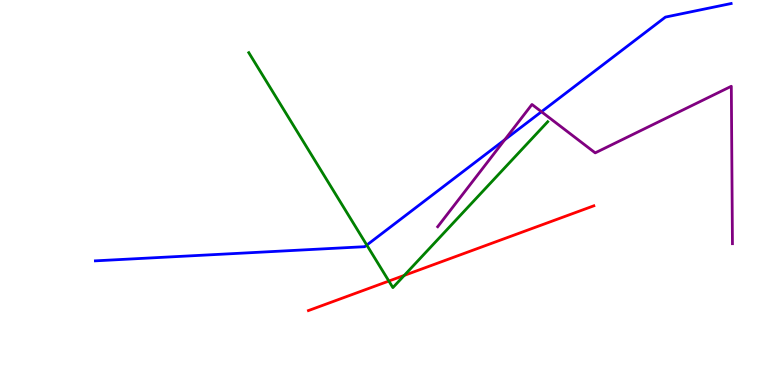[{'lines': ['blue', 'red'], 'intersections': []}, {'lines': ['green', 'red'], 'intersections': [{'x': 5.02, 'y': 2.7}, {'x': 5.22, 'y': 2.85}]}, {'lines': ['purple', 'red'], 'intersections': []}, {'lines': ['blue', 'green'], 'intersections': [{'x': 4.73, 'y': 3.63}]}, {'lines': ['blue', 'purple'], 'intersections': [{'x': 6.51, 'y': 6.37}, {'x': 6.99, 'y': 7.1}]}, {'lines': ['green', 'purple'], 'intersections': []}]